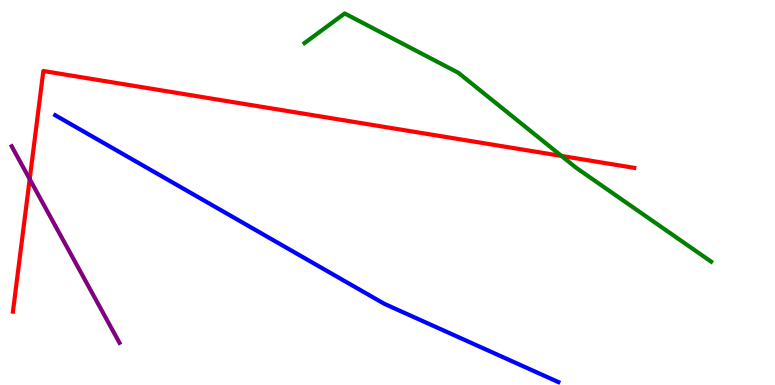[{'lines': ['blue', 'red'], 'intersections': []}, {'lines': ['green', 'red'], 'intersections': [{'x': 7.24, 'y': 5.95}]}, {'lines': ['purple', 'red'], 'intersections': [{'x': 0.383, 'y': 5.35}]}, {'lines': ['blue', 'green'], 'intersections': []}, {'lines': ['blue', 'purple'], 'intersections': []}, {'lines': ['green', 'purple'], 'intersections': []}]